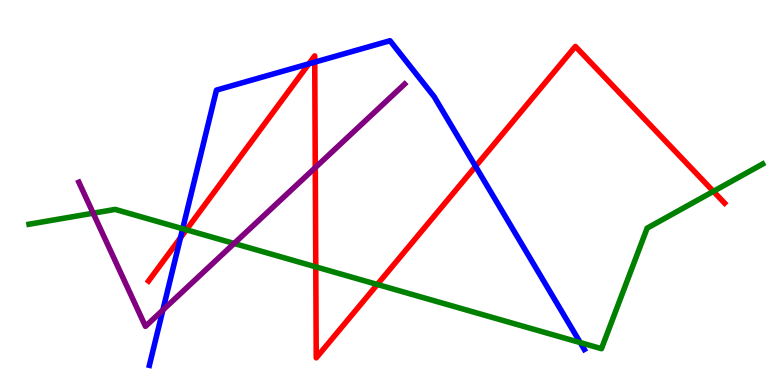[{'lines': ['blue', 'red'], 'intersections': [{'x': 2.33, 'y': 3.82}, {'x': 3.99, 'y': 8.34}, {'x': 4.06, 'y': 8.39}, {'x': 6.14, 'y': 5.68}]}, {'lines': ['green', 'red'], 'intersections': [{'x': 2.4, 'y': 4.03}, {'x': 4.07, 'y': 3.07}, {'x': 4.87, 'y': 2.61}, {'x': 9.21, 'y': 5.03}]}, {'lines': ['purple', 'red'], 'intersections': [{'x': 4.07, 'y': 5.65}]}, {'lines': ['blue', 'green'], 'intersections': [{'x': 2.36, 'y': 4.06}, {'x': 7.49, 'y': 1.1}]}, {'lines': ['blue', 'purple'], 'intersections': [{'x': 2.1, 'y': 1.95}]}, {'lines': ['green', 'purple'], 'intersections': [{'x': 1.2, 'y': 4.46}, {'x': 3.02, 'y': 3.68}]}]